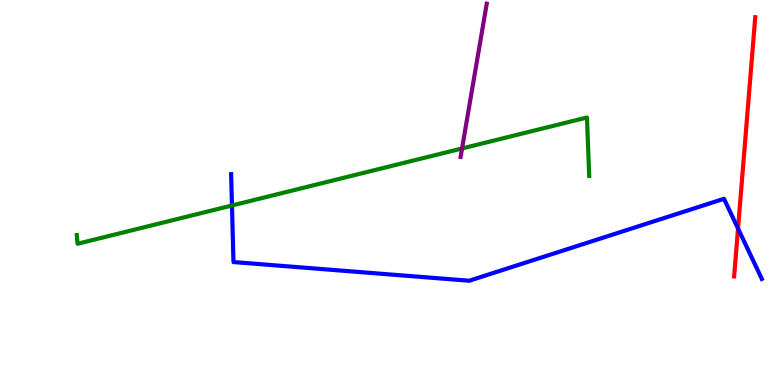[{'lines': ['blue', 'red'], 'intersections': [{'x': 9.52, 'y': 4.06}]}, {'lines': ['green', 'red'], 'intersections': []}, {'lines': ['purple', 'red'], 'intersections': []}, {'lines': ['blue', 'green'], 'intersections': [{'x': 2.99, 'y': 4.66}]}, {'lines': ['blue', 'purple'], 'intersections': []}, {'lines': ['green', 'purple'], 'intersections': [{'x': 5.96, 'y': 6.14}]}]